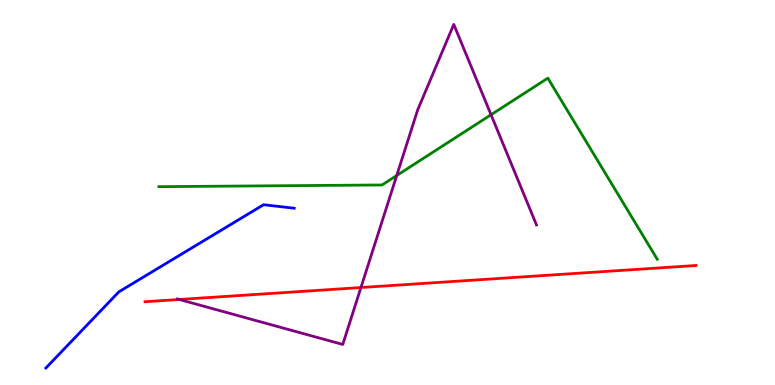[{'lines': ['blue', 'red'], 'intersections': []}, {'lines': ['green', 'red'], 'intersections': []}, {'lines': ['purple', 'red'], 'intersections': [{'x': 2.31, 'y': 2.22}, {'x': 4.66, 'y': 2.53}]}, {'lines': ['blue', 'green'], 'intersections': []}, {'lines': ['blue', 'purple'], 'intersections': []}, {'lines': ['green', 'purple'], 'intersections': [{'x': 5.12, 'y': 5.44}, {'x': 6.34, 'y': 7.02}]}]